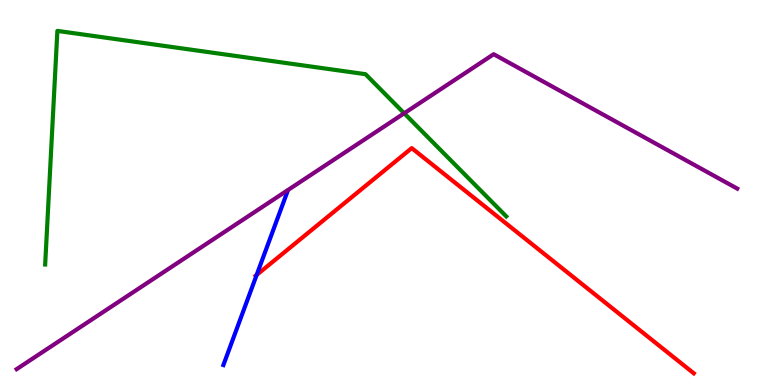[{'lines': ['blue', 'red'], 'intersections': [{'x': 3.31, 'y': 2.86}]}, {'lines': ['green', 'red'], 'intersections': []}, {'lines': ['purple', 'red'], 'intersections': []}, {'lines': ['blue', 'green'], 'intersections': []}, {'lines': ['blue', 'purple'], 'intersections': []}, {'lines': ['green', 'purple'], 'intersections': [{'x': 5.22, 'y': 7.06}]}]